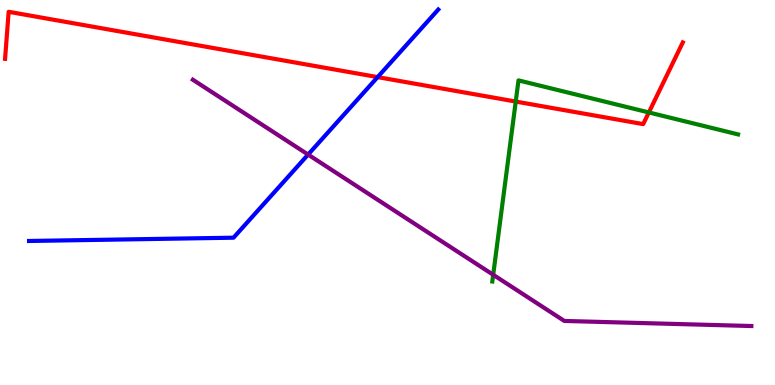[{'lines': ['blue', 'red'], 'intersections': [{'x': 4.87, 'y': 8.0}]}, {'lines': ['green', 'red'], 'intersections': [{'x': 6.65, 'y': 7.36}, {'x': 8.37, 'y': 7.08}]}, {'lines': ['purple', 'red'], 'intersections': []}, {'lines': ['blue', 'green'], 'intersections': []}, {'lines': ['blue', 'purple'], 'intersections': [{'x': 3.98, 'y': 5.99}]}, {'lines': ['green', 'purple'], 'intersections': [{'x': 6.36, 'y': 2.86}]}]